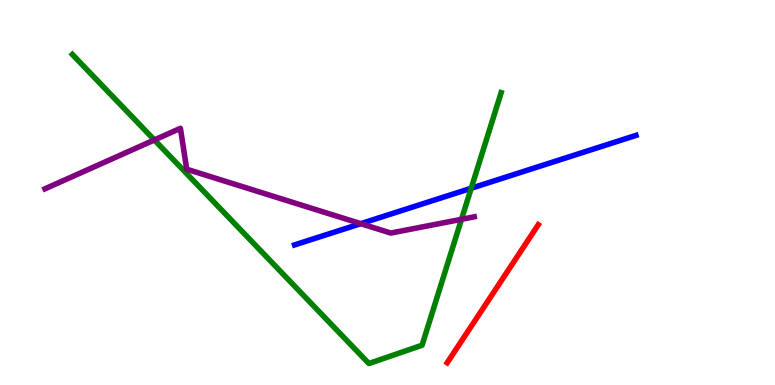[{'lines': ['blue', 'red'], 'intersections': []}, {'lines': ['green', 'red'], 'intersections': []}, {'lines': ['purple', 'red'], 'intersections': []}, {'lines': ['blue', 'green'], 'intersections': [{'x': 6.08, 'y': 5.11}]}, {'lines': ['blue', 'purple'], 'intersections': [{'x': 4.66, 'y': 4.19}]}, {'lines': ['green', 'purple'], 'intersections': [{'x': 1.99, 'y': 6.36}, {'x': 5.95, 'y': 4.3}]}]